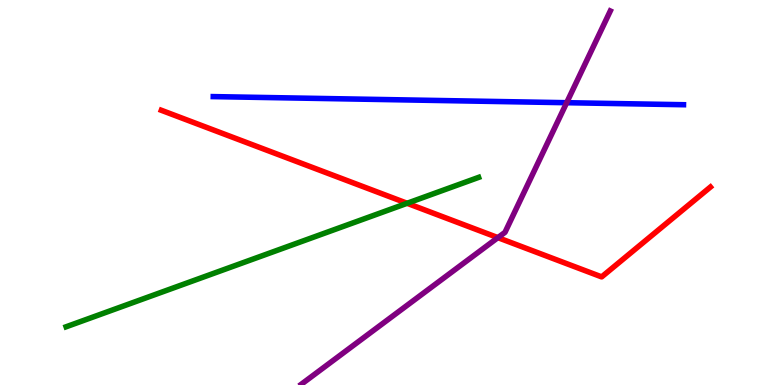[{'lines': ['blue', 'red'], 'intersections': []}, {'lines': ['green', 'red'], 'intersections': [{'x': 5.25, 'y': 4.72}]}, {'lines': ['purple', 'red'], 'intersections': [{'x': 6.42, 'y': 3.83}]}, {'lines': ['blue', 'green'], 'intersections': []}, {'lines': ['blue', 'purple'], 'intersections': [{'x': 7.31, 'y': 7.33}]}, {'lines': ['green', 'purple'], 'intersections': []}]